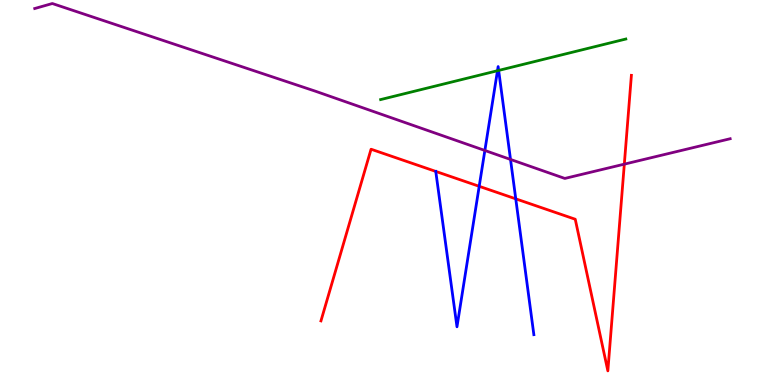[{'lines': ['blue', 'red'], 'intersections': [{'x': 6.18, 'y': 5.16}, {'x': 6.66, 'y': 4.84}]}, {'lines': ['green', 'red'], 'intersections': []}, {'lines': ['purple', 'red'], 'intersections': [{'x': 8.06, 'y': 5.74}]}, {'lines': ['blue', 'green'], 'intersections': [{'x': 6.42, 'y': 8.16}, {'x': 6.43, 'y': 8.17}]}, {'lines': ['blue', 'purple'], 'intersections': [{'x': 6.26, 'y': 6.09}, {'x': 6.59, 'y': 5.86}]}, {'lines': ['green', 'purple'], 'intersections': []}]